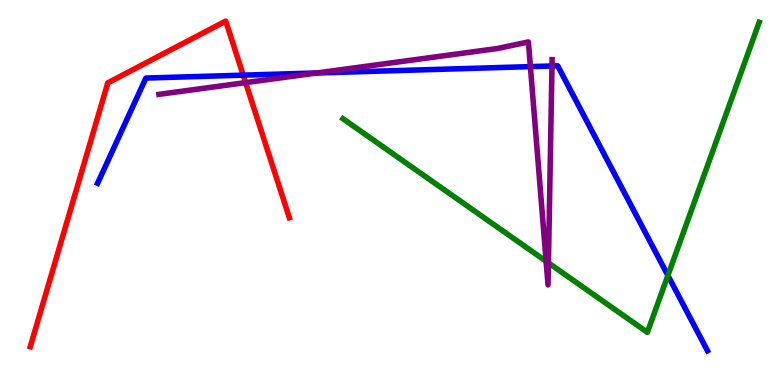[{'lines': ['blue', 'red'], 'intersections': [{'x': 3.14, 'y': 8.05}]}, {'lines': ['green', 'red'], 'intersections': []}, {'lines': ['purple', 'red'], 'intersections': [{'x': 3.17, 'y': 7.85}]}, {'lines': ['blue', 'green'], 'intersections': [{'x': 8.62, 'y': 2.85}]}, {'lines': ['blue', 'purple'], 'intersections': [{'x': 4.09, 'y': 8.1}, {'x': 6.84, 'y': 8.27}, {'x': 7.12, 'y': 8.29}]}, {'lines': ['green', 'purple'], 'intersections': [{'x': 7.05, 'y': 3.21}, {'x': 7.08, 'y': 3.17}]}]